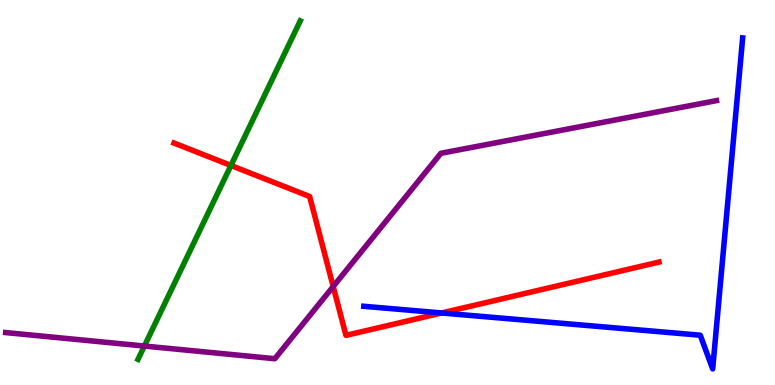[{'lines': ['blue', 'red'], 'intersections': [{'x': 5.7, 'y': 1.87}]}, {'lines': ['green', 'red'], 'intersections': [{'x': 2.98, 'y': 5.7}]}, {'lines': ['purple', 'red'], 'intersections': [{'x': 4.3, 'y': 2.56}]}, {'lines': ['blue', 'green'], 'intersections': []}, {'lines': ['blue', 'purple'], 'intersections': []}, {'lines': ['green', 'purple'], 'intersections': [{'x': 1.86, 'y': 1.01}]}]